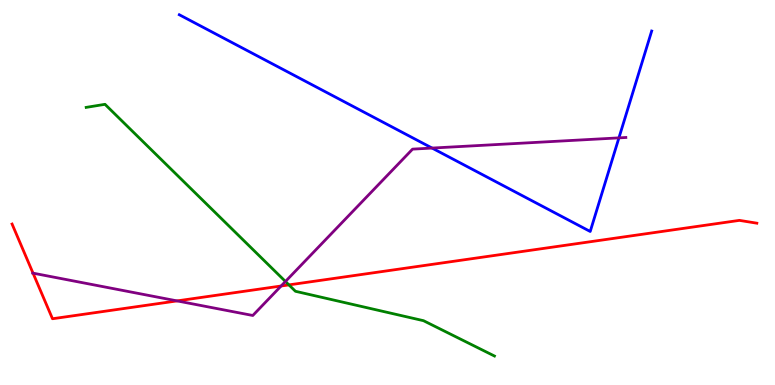[{'lines': ['blue', 'red'], 'intersections': []}, {'lines': ['green', 'red'], 'intersections': [{'x': 3.73, 'y': 2.6}]}, {'lines': ['purple', 'red'], 'intersections': [{'x': 0.426, 'y': 2.91}, {'x': 2.29, 'y': 2.18}, {'x': 3.63, 'y': 2.57}]}, {'lines': ['blue', 'green'], 'intersections': []}, {'lines': ['blue', 'purple'], 'intersections': [{'x': 5.58, 'y': 6.15}, {'x': 7.99, 'y': 6.42}]}, {'lines': ['green', 'purple'], 'intersections': [{'x': 3.68, 'y': 2.69}]}]